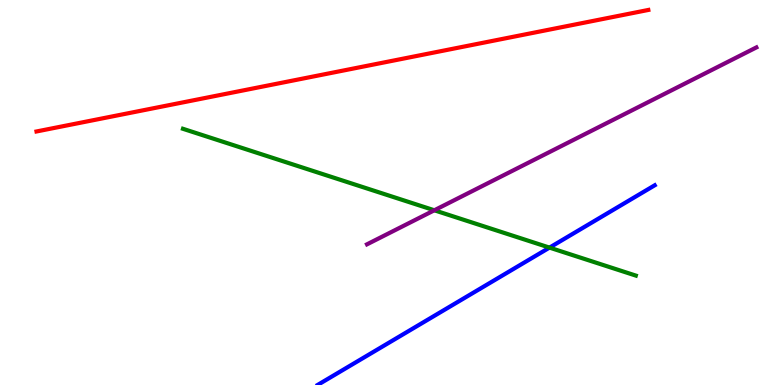[{'lines': ['blue', 'red'], 'intersections': []}, {'lines': ['green', 'red'], 'intersections': []}, {'lines': ['purple', 'red'], 'intersections': []}, {'lines': ['blue', 'green'], 'intersections': [{'x': 7.09, 'y': 3.57}]}, {'lines': ['blue', 'purple'], 'intersections': []}, {'lines': ['green', 'purple'], 'intersections': [{'x': 5.6, 'y': 4.54}]}]